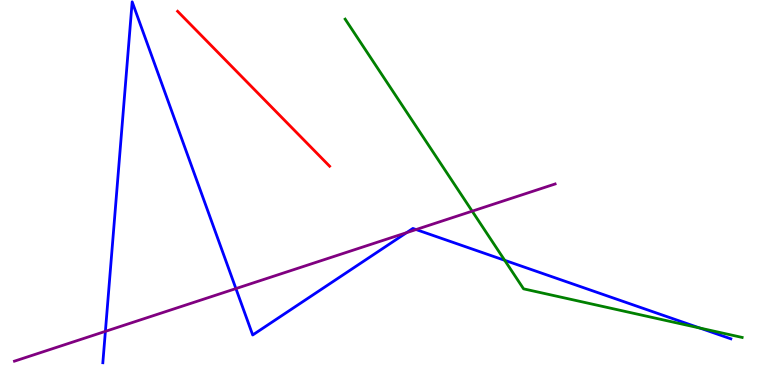[{'lines': ['blue', 'red'], 'intersections': []}, {'lines': ['green', 'red'], 'intersections': []}, {'lines': ['purple', 'red'], 'intersections': []}, {'lines': ['blue', 'green'], 'intersections': [{'x': 6.51, 'y': 3.24}, {'x': 9.03, 'y': 1.48}]}, {'lines': ['blue', 'purple'], 'intersections': [{'x': 1.36, 'y': 1.39}, {'x': 3.04, 'y': 2.5}, {'x': 5.25, 'y': 3.96}, {'x': 5.37, 'y': 4.04}]}, {'lines': ['green', 'purple'], 'intersections': [{'x': 6.09, 'y': 4.52}]}]